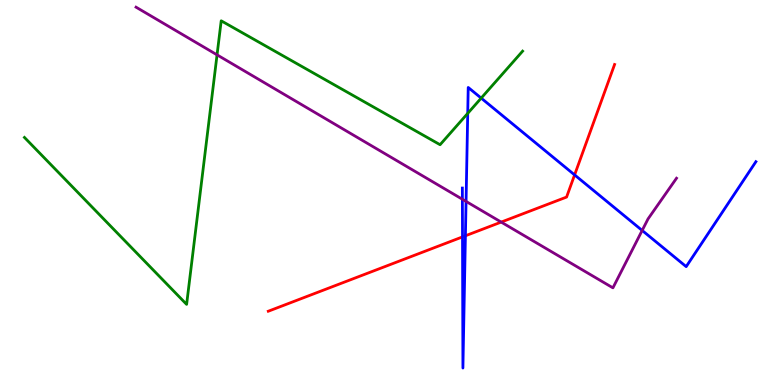[{'lines': ['blue', 'red'], 'intersections': [{'x': 5.97, 'y': 3.85}, {'x': 6.01, 'y': 3.88}, {'x': 7.41, 'y': 5.46}]}, {'lines': ['green', 'red'], 'intersections': []}, {'lines': ['purple', 'red'], 'intersections': [{'x': 6.47, 'y': 4.23}]}, {'lines': ['blue', 'green'], 'intersections': [{'x': 6.04, 'y': 7.06}, {'x': 6.21, 'y': 7.45}]}, {'lines': ['blue', 'purple'], 'intersections': [{'x': 5.97, 'y': 4.82}, {'x': 6.01, 'y': 4.77}, {'x': 8.29, 'y': 4.01}]}, {'lines': ['green', 'purple'], 'intersections': [{'x': 2.8, 'y': 8.58}]}]